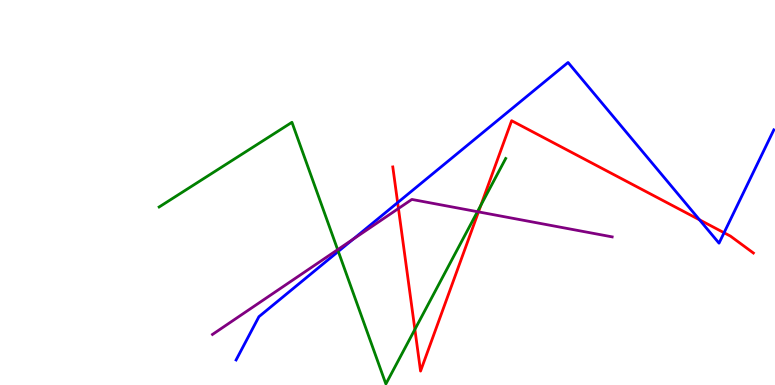[{'lines': ['blue', 'red'], 'intersections': [{'x': 5.13, 'y': 4.74}, {'x': 9.03, 'y': 4.29}, {'x': 9.34, 'y': 3.95}]}, {'lines': ['green', 'red'], 'intersections': [{'x': 5.35, 'y': 1.44}, {'x': 6.21, 'y': 4.67}]}, {'lines': ['purple', 'red'], 'intersections': [{'x': 5.14, 'y': 4.58}, {'x': 6.17, 'y': 4.5}]}, {'lines': ['blue', 'green'], 'intersections': [{'x': 4.37, 'y': 3.47}]}, {'lines': ['blue', 'purple'], 'intersections': [{'x': 4.56, 'y': 3.79}]}, {'lines': ['green', 'purple'], 'intersections': [{'x': 4.36, 'y': 3.52}, {'x': 6.16, 'y': 4.5}]}]